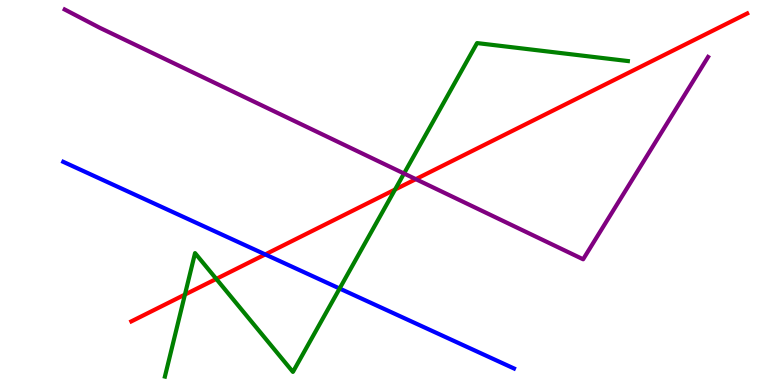[{'lines': ['blue', 'red'], 'intersections': [{'x': 3.42, 'y': 3.39}]}, {'lines': ['green', 'red'], 'intersections': [{'x': 2.39, 'y': 2.35}, {'x': 2.79, 'y': 2.76}, {'x': 5.1, 'y': 5.08}]}, {'lines': ['purple', 'red'], 'intersections': [{'x': 5.37, 'y': 5.35}]}, {'lines': ['blue', 'green'], 'intersections': [{'x': 4.38, 'y': 2.51}]}, {'lines': ['blue', 'purple'], 'intersections': []}, {'lines': ['green', 'purple'], 'intersections': [{'x': 5.21, 'y': 5.49}]}]